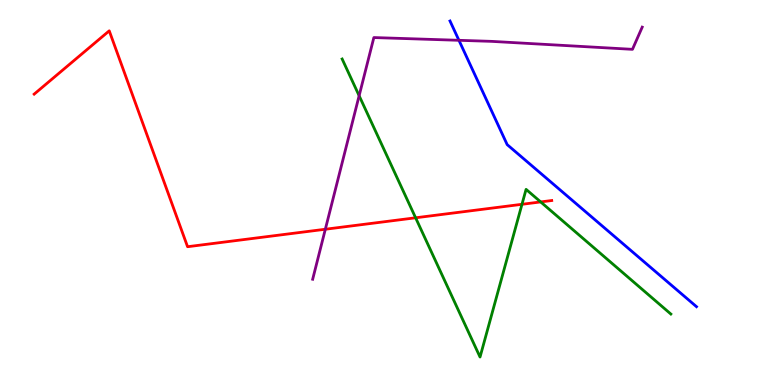[{'lines': ['blue', 'red'], 'intersections': []}, {'lines': ['green', 'red'], 'intersections': [{'x': 5.36, 'y': 4.34}, {'x': 6.74, 'y': 4.69}, {'x': 6.98, 'y': 4.76}]}, {'lines': ['purple', 'red'], 'intersections': [{'x': 4.2, 'y': 4.05}]}, {'lines': ['blue', 'green'], 'intersections': []}, {'lines': ['blue', 'purple'], 'intersections': [{'x': 5.92, 'y': 8.95}]}, {'lines': ['green', 'purple'], 'intersections': [{'x': 4.63, 'y': 7.51}]}]